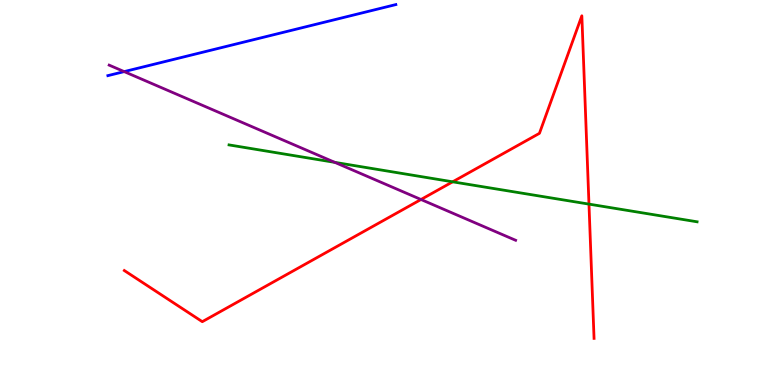[{'lines': ['blue', 'red'], 'intersections': []}, {'lines': ['green', 'red'], 'intersections': [{'x': 5.84, 'y': 5.28}, {'x': 7.6, 'y': 4.7}]}, {'lines': ['purple', 'red'], 'intersections': [{'x': 5.43, 'y': 4.82}]}, {'lines': ['blue', 'green'], 'intersections': []}, {'lines': ['blue', 'purple'], 'intersections': [{'x': 1.6, 'y': 8.14}]}, {'lines': ['green', 'purple'], 'intersections': [{'x': 4.32, 'y': 5.78}]}]